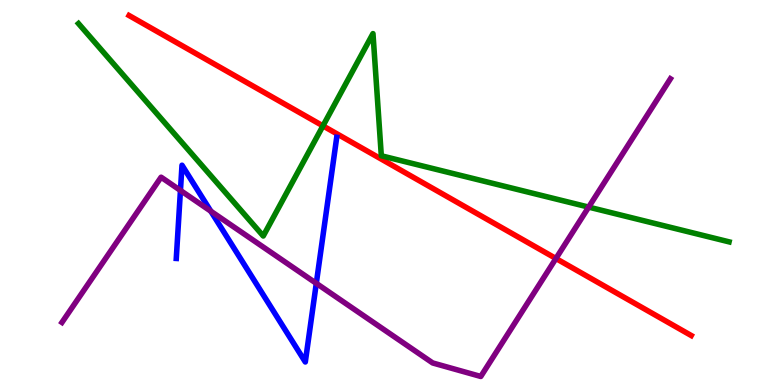[{'lines': ['blue', 'red'], 'intersections': []}, {'lines': ['green', 'red'], 'intersections': [{'x': 4.17, 'y': 6.73}]}, {'lines': ['purple', 'red'], 'intersections': [{'x': 7.17, 'y': 3.29}]}, {'lines': ['blue', 'green'], 'intersections': []}, {'lines': ['blue', 'purple'], 'intersections': [{'x': 2.33, 'y': 5.05}, {'x': 2.72, 'y': 4.51}, {'x': 4.08, 'y': 2.64}]}, {'lines': ['green', 'purple'], 'intersections': [{'x': 7.6, 'y': 4.62}]}]